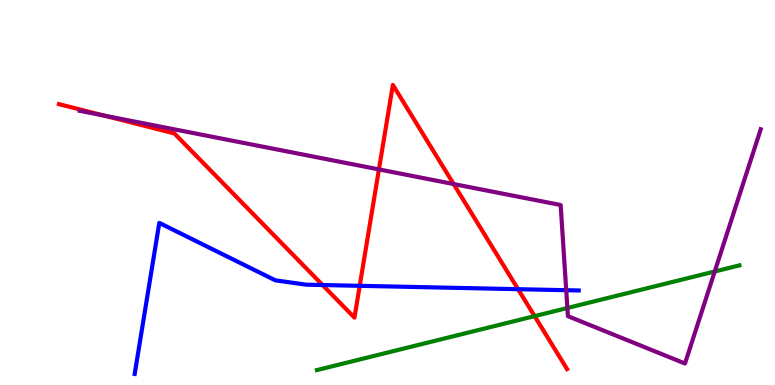[{'lines': ['blue', 'red'], 'intersections': [{'x': 4.16, 'y': 2.6}, {'x': 4.64, 'y': 2.58}, {'x': 6.68, 'y': 2.49}]}, {'lines': ['green', 'red'], 'intersections': [{'x': 6.9, 'y': 1.79}]}, {'lines': ['purple', 'red'], 'intersections': [{'x': 1.34, 'y': 7.0}, {'x': 4.89, 'y': 5.6}, {'x': 5.85, 'y': 5.22}]}, {'lines': ['blue', 'green'], 'intersections': []}, {'lines': ['blue', 'purple'], 'intersections': [{'x': 7.31, 'y': 2.46}]}, {'lines': ['green', 'purple'], 'intersections': [{'x': 7.32, 'y': 2.0}, {'x': 9.22, 'y': 2.95}]}]